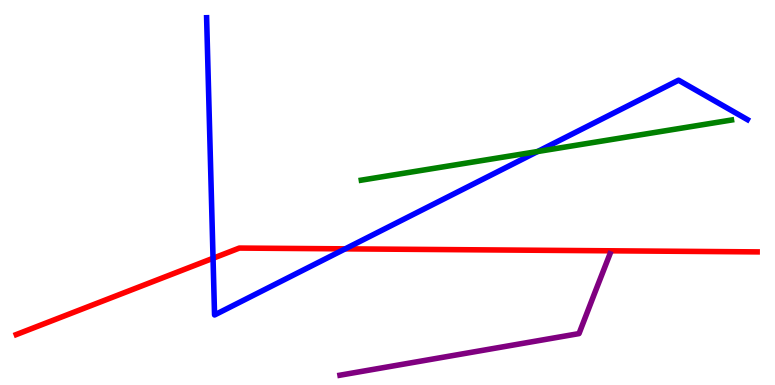[{'lines': ['blue', 'red'], 'intersections': [{'x': 2.75, 'y': 3.29}, {'x': 4.45, 'y': 3.54}]}, {'lines': ['green', 'red'], 'intersections': []}, {'lines': ['purple', 'red'], 'intersections': []}, {'lines': ['blue', 'green'], 'intersections': [{'x': 6.94, 'y': 6.06}]}, {'lines': ['blue', 'purple'], 'intersections': []}, {'lines': ['green', 'purple'], 'intersections': []}]